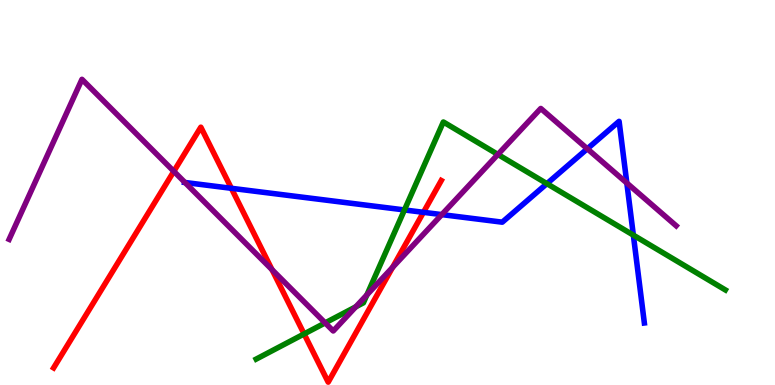[{'lines': ['blue', 'red'], 'intersections': [{'x': 2.99, 'y': 5.11}, {'x': 5.46, 'y': 4.49}]}, {'lines': ['green', 'red'], 'intersections': [{'x': 3.92, 'y': 1.33}]}, {'lines': ['purple', 'red'], 'intersections': [{'x': 2.24, 'y': 5.55}, {'x': 3.51, 'y': 3.0}, {'x': 5.07, 'y': 3.06}]}, {'lines': ['blue', 'green'], 'intersections': [{'x': 5.22, 'y': 4.55}, {'x': 7.06, 'y': 5.23}, {'x': 8.17, 'y': 3.89}]}, {'lines': ['blue', 'purple'], 'intersections': [{'x': 2.39, 'y': 5.26}, {'x': 5.7, 'y': 4.43}, {'x': 7.58, 'y': 6.14}, {'x': 8.09, 'y': 5.25}]}, {'lines': ['green', 'purple'], 'intersections': [{'x': 4.2, 'y': 1.61}, {'x': 4.59, 'y': 2.03}, {'x': 4.73, 'y': 2.34}, {'x': 6.42, 'y': 5.99}]}]